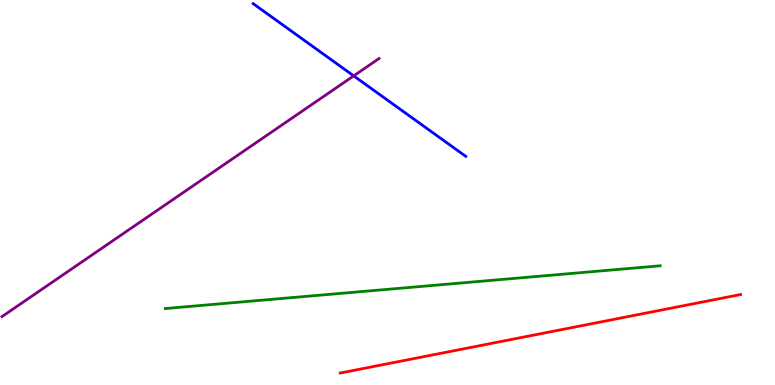[{'lines': ['blue', 'red'], 'intersections': []}, {'lines': ['green', 'red'], 'intersections': []}, {'lines': ['purple', 'red'], 'intersections': []}, {'lines': ['blue', 'green'], 'intersections': []}, {'lines': ['blue', 'purple'], 'intersections': [{'x': 4.56, 'y': 8.03}]}, {'lines': ['green', 'purple'], 'intersections': []}]